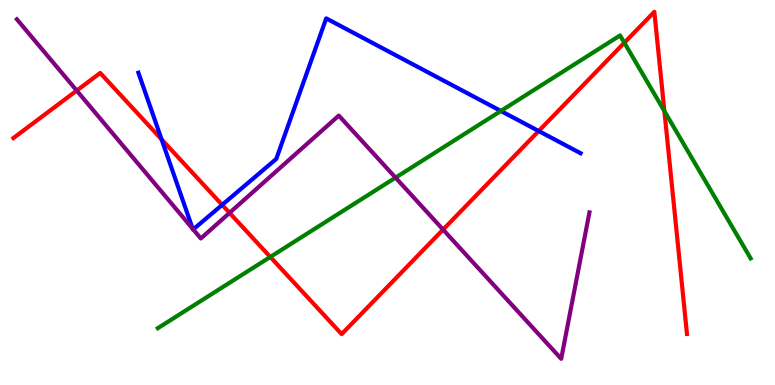[{'lines': ['blue', 'red'], 'intersections': [{'x': 2.08, 'y': 6.38}, {'x': 2.87, 'y': 4.68}, {'x': 6.95, 'y': 6.6}]}, {'lines': ['green', 'red'], 'intersections': [{'x': 3.49, 'y': 3.33}, {'x': 8.06, 'y': 8.89}, {'x': 8.57, 'y': 7.11}]}, {'lines': ['purple', 'red'], 'intersections': [{'x': 0.99, 'y': 7.65}, {'x': 2.96, 'y': 4.47}, {'x': 5.72, 'y': 4.04}]}, {'lines': ['blue', 'green'], 'intersections': [{'x': 6.46, 'y': 7.12}]}, {'lines': ['blue', 'purple'], 'intersections': [{'x': 2.49, 'y': 4.06}, {'x': 2.49, 'y': 4.04}]}, {'lines': ['green', 'purple'], 'intersections': [{'x': 5.1, 'y': 5.39}]}]